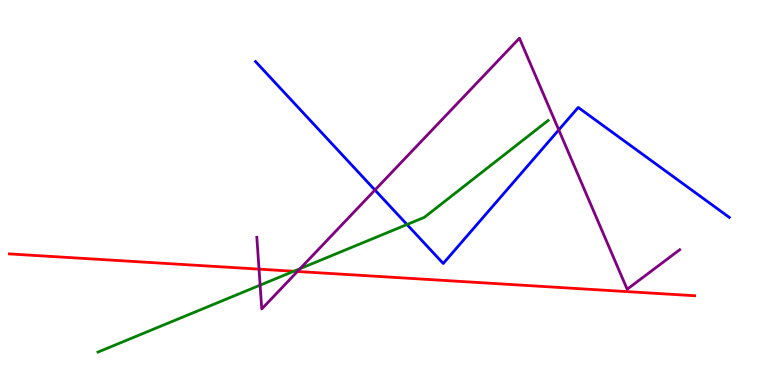[{'lines': ['blue', 'red'], 'intersections': []}, {'lines': ['green', 'red'], 'intersections': [{'x': 3.79, 'y': 2.95}]}, {'lines': ['purple', 'red'], 'intersections': [{'x': 3.34, 'y': 3.01}, {'x': 3.84, 'y': 2.95}]}, {'lines': ['blue', 'green'], 'intersections': [{'x': 5.25, 'y': 4.17}]}, {'lines': ['blue', 'purple'], 'intersections': [{'x': 4.84, 'y': 5.06}, {'x': 7.21, 'y': 6.63}]}, {'lines': ['green', 'purple'], 'intersections': [{'x': 3.36, 'y': 2.59}, {'x': 3.87, 'y': 3.02}]}]